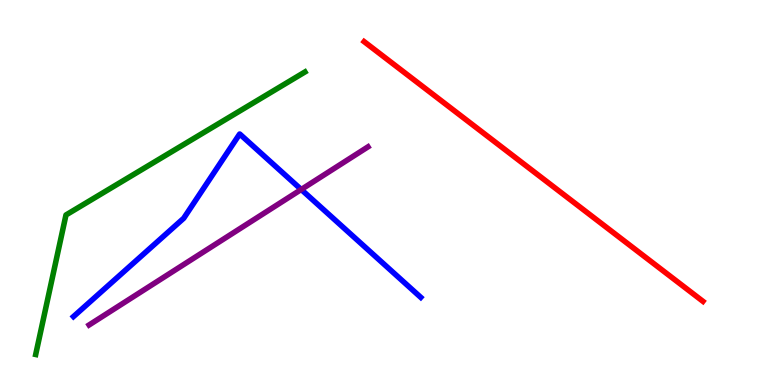[{'lines': ['blue', 'red'], 'intersections': []}, {'lines': ['green', 'red'], 'intersections': []}, {'lines': ['purple', 'red'], 'intersections': []}, {'lines': ['blue', 'green'], 'intersections': []}, {'lines': ['blue', 'purple'], 'intersections': [{'x': 3.89, 'y': 5.08}]}, {'lines': ['green', 'purple'], 'intersections': []}]